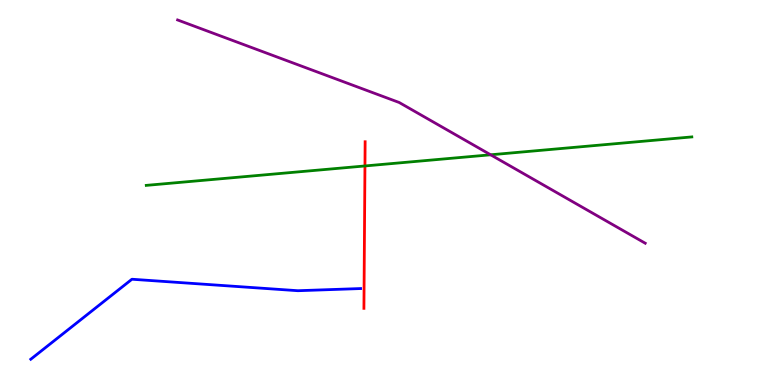[{'lines': ['blue', 'red'], 'intersections': []}, {'lines': ['green', 'red'], 'intersections': [{'x': 4.71, 'y': 5.69}]}, {'lines': ['purple', 'red'], 'intersections': []}, {'lines': ['blue', 'green'], 'intersections': []}, {'lines': ['blue', 'purple'], 'intersections': []}, {'lines': ['green', 'purple'], 'intersections': [{'x': 6.33, 'y': 5.98}]}]